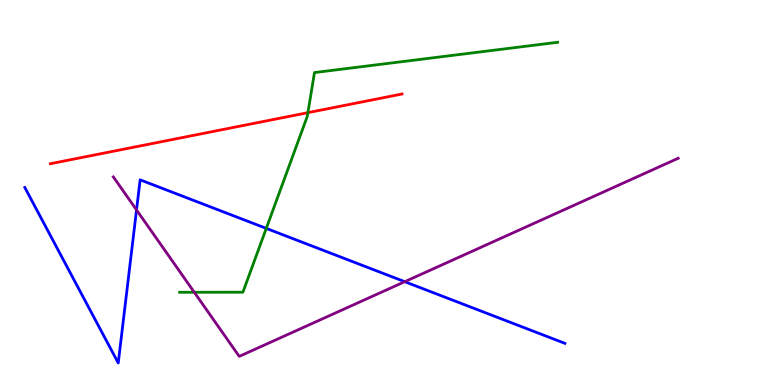[{'lines': ['blue', 'red'], 'intersections': []}, {'lines': ['green', 'red'], 'intersections': [{'x': 3.97, 'y': 7.07}]}, {'lines': ['purple', 'red'], 'intersections': []}, {'lines': ['blue', 'green'], 'intersections': [{'x': 3.44, 'y': 4.07}]}, {'lines': ['blue', 'purple'], 'intersections': [{'x': 1.76, 'y': 4.55}, {'x': 5.22, 'y': 2.68}]}, {'lines': ['green', 'purple'], 'intersections': [{'x': 2.51, 'y': 2.41}]}]